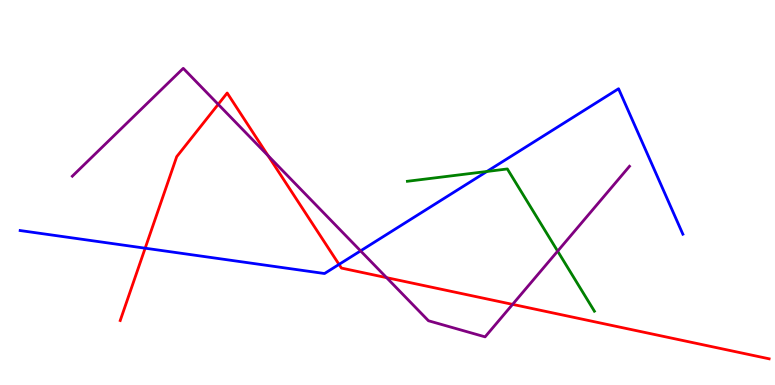[{'lines': ['blue', 'red'], 'intersections': [{'x': 1.87, 'y': 3.55}, {'x': 4.37, 'y': 3.13}]}, {'lines': ['green', 'red'], 'intersections': []}, {'lines': ['purple', 'red'], 'intersections': [{'x': 2.82, 'y': 7.29}, {'x': 3.46, 'y': 5.96}, {'x': 4.99, 'y': 2.79}, {'x': 6.61, 'y': 2.09}]}, {'lines': ['blue', 'green'], 'intersections': [{'x': 6.28, 'y': 5.55}]}, {'lines': ['blue', 'purple'], 'intersections': [{'x': 4.65, 'y': 3.48}]}, {'lines': ['green', 'purple'], 'intersections': [{'x': 7.2, 'y': 3.48}]}]